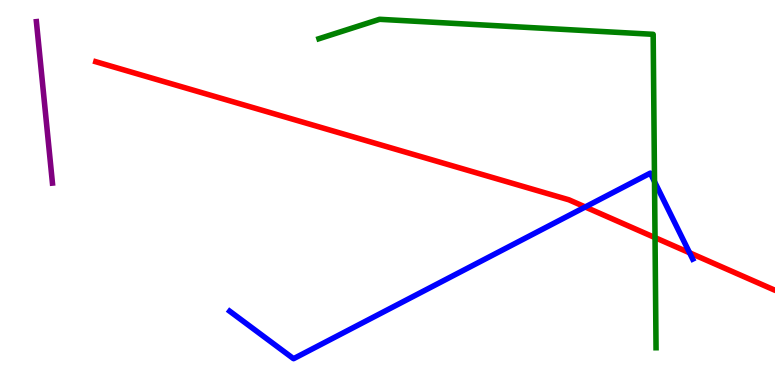[{'lines': ['blue', 'red'], 'intersections': [{'x': 7.55, 'y': 4.62}, {'x': 8.9, 'y': 3.43}]}, {'lines': ['green', 'red'], 'intersections': [{'x': 8.45, 'y': 3.83}]}, {'lines': ['purple', 'red'], 'intersections': []}, {'lines': ['blue', 'green'], 'intersections': [{'x': 8.45, 'y': 5.28}]}, {'lines': ['blue', 'purple'], 'intersections': []}, {'lines': ['green', 'purple'], 'intersections': []}]